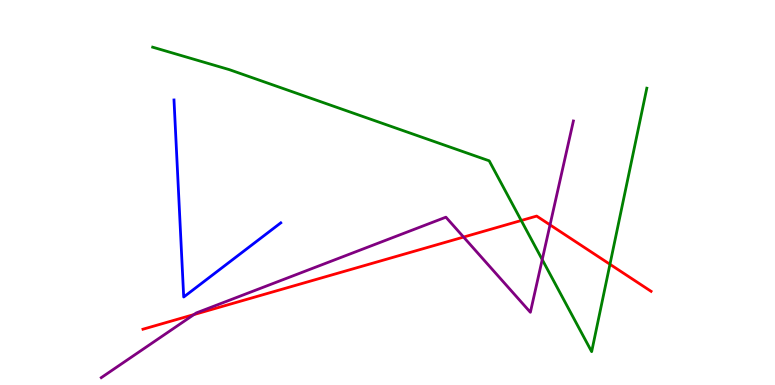[{'lines': ['blue', 'red'], 'intersections': []}, {'lines': ['green', 'red'], 'intersections': [{'x': 6.73, 'y': 4.27}, {'x': 7.87, 'y': 3.14}]}, {'lines': ['purple', 'red'], 'intersections': [{'x': 2.5, 'y': 1.83}, {'x': 5.98, 'y': 3.84}, {'x': 7.1, 'y': 4.16}]}, {'lines': ['blue', 'green'], 'intersections': []}, {'lines': ['blue', 'purple'], 'intersections': []}, {'lines': ['green', 'purple'], 'intersections': [{'x': 7.0, 'y': 3.26}]}]